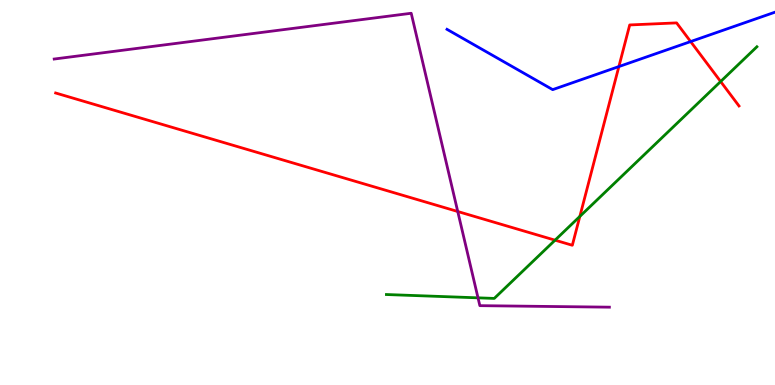[{'lines': ['blue', 'red'], 'intersections': [{'x': 7.99, 'y': 8.27}, {'x': 8.91, 'y': 8.92}]}, {'lines': ['green', 'red'], 'intersections': [{'x': 7.16, 'y': 3.76}, {'x': 7.48, 'y': 4.38}, {'x': 9.3, 'y': 7.88}]}, {'lines': ['purple', 'red'], 'intersections': [{'x': 5.91, 'y': 4.51}]}, {'lines': ['blue', 'green'], 'intersections': []}, {'lines': ['blue', 'purple'], 'intersections': []}, {'lines': ['green', 'purple'], 'intersections': [{'x': 6.17, 'y': 2.26}]}]